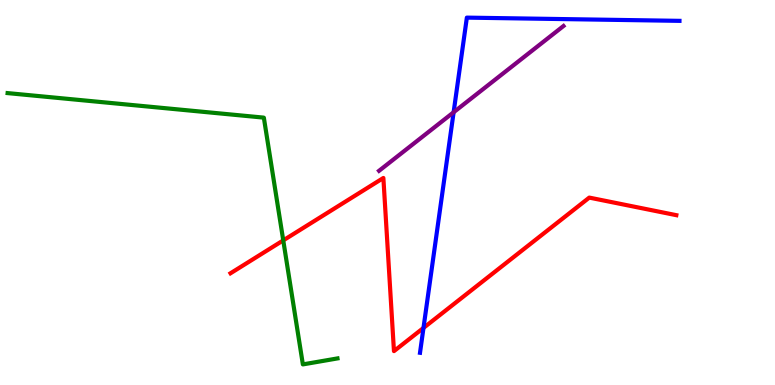[{'lines': ['blue', 'red'], 'intersections': [{'x': 5.46, 'y': 1.48}]}, {'lines': ['green', 'red'], 'intersections': [{'x': 3.65, 'y': 3.76}]}, {'lines': ['purple', 'red'], 'intersections': []}, {'lines': ['blue', 'green'], 'intersections': []}, {'lines': ['blue', 'purple'], 'intersections': [{'x': 5.85, 'y': 7.08}]}, {'lines': ['green', 'purple'], 'intersections': []}]